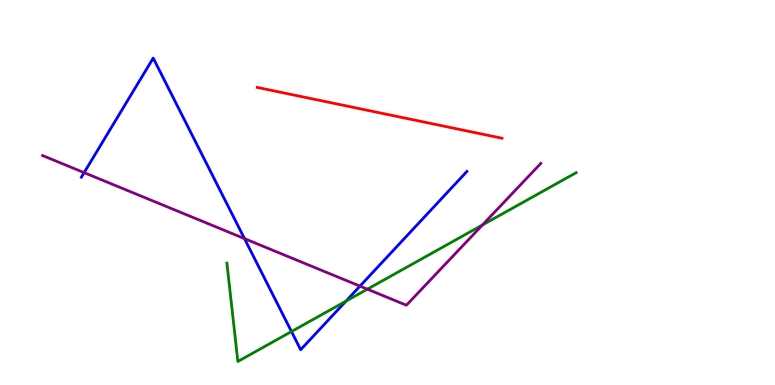[{'lines': ['blue', 'red'], 'intersections': []}, {'lines': ['green', 'red'], 'intersections': []}, {'lines': ['purple', 'red'], 'intersections': []}, {'lines': ['blue', 'green'], 'intersections': [{'x': 3.76, 'y': 1.39}, {'x': 4.46, 'y': 2.18}]}, {'lines': ['blue', 'purple'], 'intersections': [{'x': 1.09, 'y': 5.52}, {'x': 3.15, 'y': 3.8}, {'x': 4.64, 'y': 2.57}]}, {'lines': ['green', 'purple'], 'intersections': [{'x': 4.74, 'y': 2.49}, {'x': 6.23, 'y': 4.16}]}]